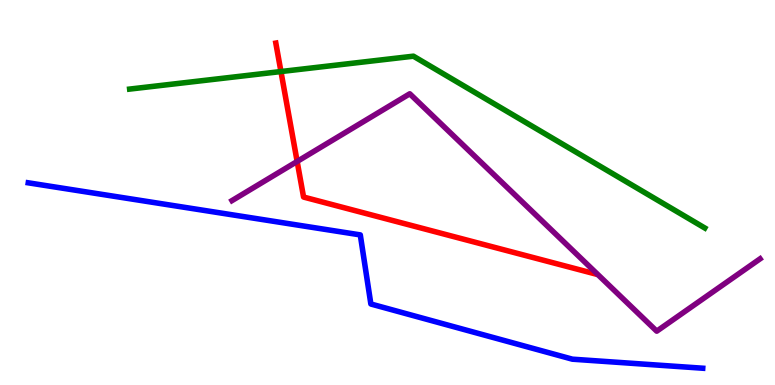[{'lines': ['blue', 'red'], 'intersections': []}, {'lines': ['green', 'red'], 'intersections': [{'x': 3.63, 'y': 8.14}]}, {'lines': ['purple', 'red'], 'intersections': [{'x': 3.83, 'y': 5.81}]}, {'lines': ['blue', 'green'], 'intersections': []}, {'lines': ['blue', 'purple'], 'intersections': []}, {'lines': ['green', 'purple'], 'intersections': []}]